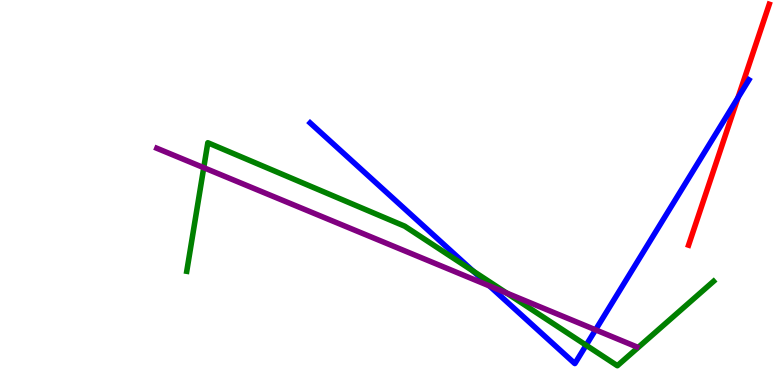[{'lines': ['blue', 'red'], 'intersections': [{'x': 9.52, 'y': 7.46}]}, {'lines': ['green', 'red'], 'intersections': []}, {'lines': ['purple', 'red'], 'intersections': []}, {'lines': ['blue', 'green'], 'intersections': [{'x': 6.1, 'y': 2.96}, {'x': 7.56, 'y': 1.03}]}, {'lines': ['blue', 'purple'], 'intersections': [{'x': 6.32, 'y': 2.57}, {'x': 7.68, 'y': 1.43}]}, {'lines': ['green', 'purple'], 'intersections': [{'x': 2.63, 'y': 5.64}, {'x': 6.54, 'y': 2.39}]}]